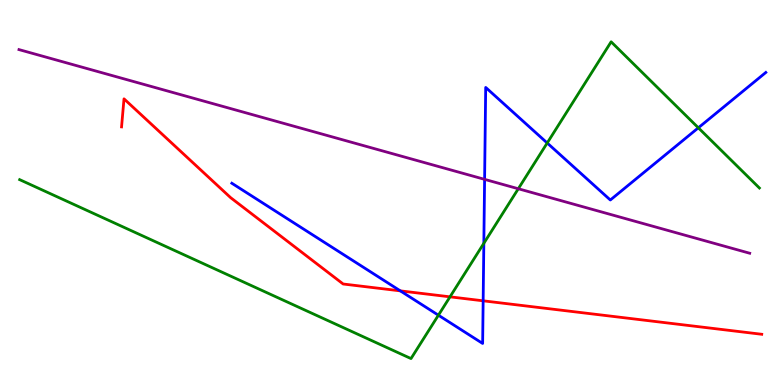[{'lines': ['blue', 'red'], 'intersections': [{'x': 5.17, 'y': 2.45}, {'x': 6.23, 'y': 2.19}]}, {'lines': ['green', 'red'], 'intersections': [{'x': 5.81, 'y': 2.29}]}, {'lines': ['purple', 'red'], 'intersections': []}, {'lines': ['blue', 'green'], 'intersections': [{'x': 5.66, 'y': 1.81}, {'x': 6.24, 'y': 3.68}, {'x': 7.06, 'y': 6.29}, {'x': 9.01, 'y': 6.68}]}, {'lines': ['blue', 'purple'], 'intersections': [{'x': 6.25, 'y': 5.34}]}, {'lines': ['green', 'purple'], 'intersections': [{'x': 6.69, 'y': 5.1}]}]